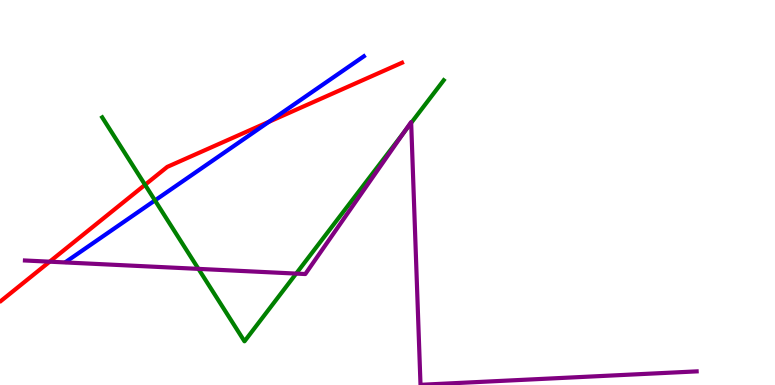[{'lines': ['blue', 'red'], 'intersections': [{'x': 3.47, 'y': 6.84}]}, {'lines': ['green', 'red'], 'intersections': [{'x': 1.87, 'y': 5.2}]}, {'lines': ['purple', 'red'], 'intersections': [{'x': 0.641, 'y': 3.2}]}, {'lines': ['blue', 'green'], 'intersections': [{'x': 2.0, 'y': 4.79}]}, {'lines': ['blue', 'purple'], 'intersections': []}, {'lines': ['green', 'purple'], 'intersections': [{'x': 2.56, 'y': 3.02}, {'x': 3.82, 'y': 2.89}, {'x': 5.21, 'y': 6.56}, {'x': 5.31, 'y': 6.81}]}]